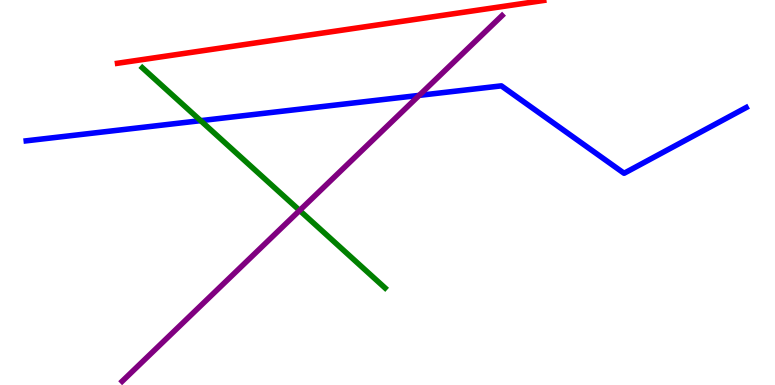[{'lines': ['blue', 'red'], 'intersections': []}, {'lines': ['green', 'red'], 'intersections': []}, {'lines': ['purple', 'red'], 'intersections': []}, {'lines': ['blue', 'green'], 'intersections': [{'x': 2.59, 'y': 6.87}]}, {'lines': ['blue', 'purple'], 'intersections': [{'x': 5.41, 'y': 7.52}]}, {'lines': ['green', 'purple'], 'intersections': [{'x': 3.87, 'y': 4.53}]}]